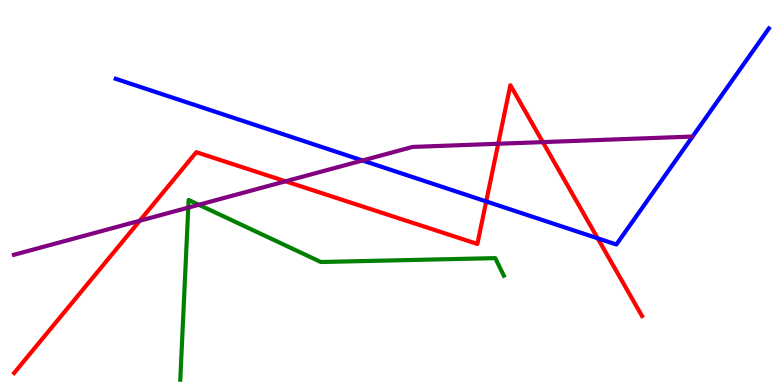[{'lines': ['blue', 'red'], 'intersections': [{'x': 6.27, 'y': 4.77}, {'x': 7.71, 'y': 3.81}]}, {'lines': ['green', 'red'], 'intersections': []}, {'lines': ['purple', 'red'], 'intersections': [{'x': 1.8, 'y': 4.27}, {'x': 3.68, 'y': 5.29}, {'x': 6.43, 'y': 6.27}, {'x': 7.0, 'y': 6.31}]}, {'lines': ['blue', 'green'], 'intersections': []}, {'lines': ['blue', 'purple'], 'intersections': [{'x': 4.68, 'y': 5.83}]}, {'lines': ['green', 'purple'], 'intersections': [{'x': 2.43, 'y': 4.61}, {'x': 2.57, 'y': 4.68}]}]